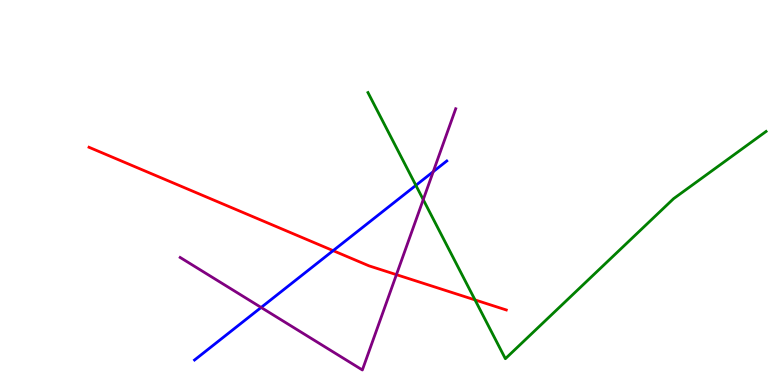[{'lines': ['blue', 'red'], 'intersections': [{'x': 4.3, 'y': 3.49}]}, {'lines': ['green', 'red'], 'intersections': [{'x': 6.13, 'y': 2.21}]}, {'lines': ['purple', 'red'], 'intersections': [{'x': 5.12, 'y': 2.87}]}, {'lines': ['blue', 'green'], 'intersections': [{'x': 5.37, 'y': 5.19}]}, {'lines': ['blue', 'purple'], 'intersections': [{'x': 3.37, 'y': 2.01}, {'x': 5.59, 'y': 5.54}]}, {'lines': ['green', 'purple'], 'intersections': [{'x': 5.46, 'y': 4.82}]}]